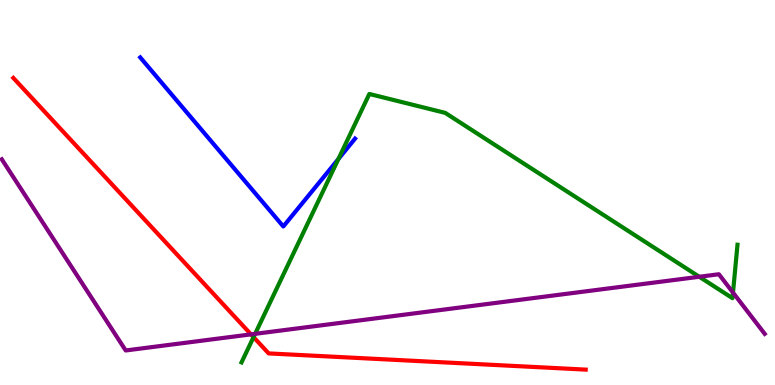[{'lines': ['blue', 'red'], 'intersections': []}, {'lines': ['green', 'red'], 'intersections': [{'x': 3.27, 'y': 1.24}]}, {'lines': ['purple', 'red'], 'intersections': [{'x': 3.24, 'y': 1.32}]}, {'lines': ['blue', 'green'], 'intersections': [{'x': 4.37, 'y': 5.87}]}, {'lines': ['blue', 'purple'], 'intersections': []}, {'lines': ['green', 'purple'], 'intersections': [{'x': 3.29, 'y': 1.33}, {'x': 9.02, 'y': 2.81}, {'x': 9.46, 'y': 2.4}]}]